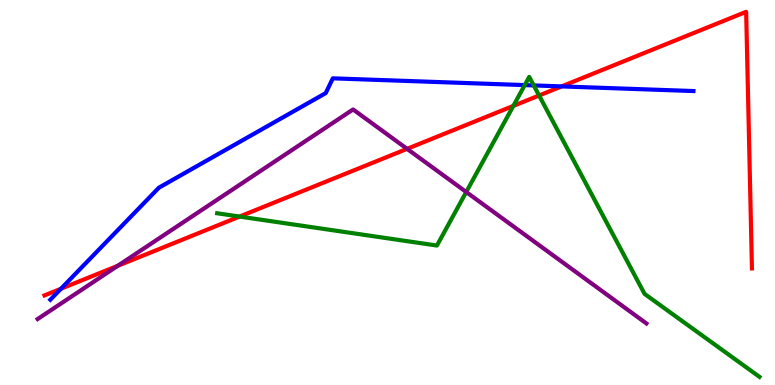[{'lines': ['blue', 'red'], 'intersections': [{'x': 0.787, 'y': 2.5}, {'x': 7.25, 'y': 7.76}]}, {'lines': ['green', 'red'], 'intersections': [{'x': 3.09, 'y': 4.38}, {'x': 6.62, 'y': 7.25}, {'x': 6.96, 'y': 7.52}]}, {'lines': ['purple', 'red'], 'intersections': [{'x': 1.52, 'y': 3.1}, {'x': 5.25, 'y': 6.13}]}, {'lines': ['blue', 'green'], 'intersections': [{'x': 6.77, 'y': 7.79}, {'x': 6.89, 'y': 7.78}]}, {'lines': ['blue', 'purple'], 'intersections': []}, {'lines': ['green', 'purple'], 'intersections': [{'x': 6.02, 'y': 5.01}]}]